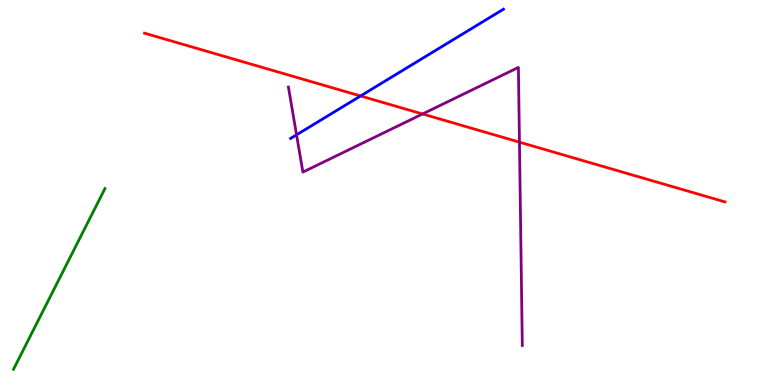[{'lines': ['blue', 'red'], 'intersections': [{'x': 4.65, 'y': 7.51}]}, {'lines': ['green', 'red'], 'intersections': []}, {'lines': ['purple', 'red'], 'intersections': [{'x': 5.45, 'y': 7.04}, {'x': 6.7, 'y': 6.31}]}, {'lines': ['blue', 'green'], 'intersections': []}, {'lines': ['blue', 'purple'], 'intersections': [{'x': 3.83, 'y': 6.5}]}, {'lines': ['green', 'purple'], 'intersections': []}]